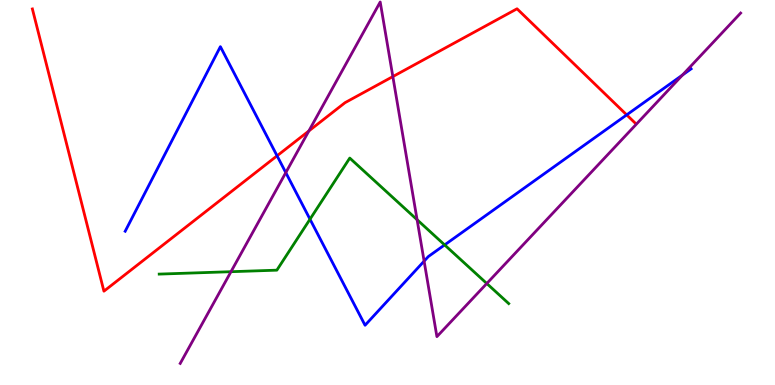[{'lines': ['blue', 'red'], 'intersections': [{'x': 3.58, 'y': 5.95}, {'x': 8.09, 'y': 7.02}]}, {'lines': ['green', 'red'], 'intersections': []}, {'lines': ['purple', 'red'], 'intersections': [{'x': 3.99, 'y': 6.6}, {'x': 5.07, 'y': 8.01}]}, {'lines': ['blue', 'green'], 'intersections': [{'x': 4.0, 'y': 4.31}, {'x': 5.74, 'y': 3.64}]}, {'lines': ['blue', 'purple'], 'intersections': [{'x': 3.69, 'y': 5.52}, {'x': 5.47, 'y': 3.22}, {'x': 8.81, 'y': 8.05}]}, {'lines': ['green', 'purple'], 'intersections': [{'x': 2.98, 'y': 2.94}, {'x': 5.38, 'y': 4.29}, {'x': 6.28, 'y': 2.64}]}]